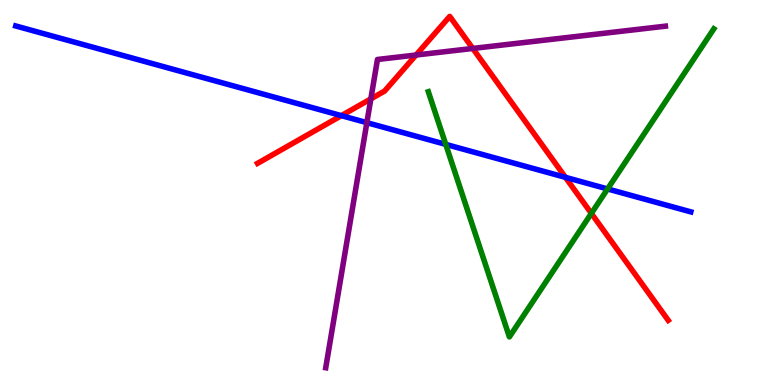[{'lines': ['blue', 'red'], 'intersections': [{'x': 4.4, 'y': 7.0}, {'x': 7.3, 'y': 5.39}]}, {'lines': ['green', 'red'], 'intersections': [{'x': 7.63, 'y': 4.46}]}, {'lines': ['purple', 'red'], 'intersections': [{'x': 4.79, 'y': 7.43}, {'x': 5.37, 'y': 8.57}, {'x': 6.1, 'y': 8.74}]}, {'lines': ['blue', 'green'], 'intersections': [{'x': 5.75, 'y': 6.25}, {'x': 7.84, 'y': 5.09}]}, {'lines': ['blue', 'purple'], 'intersections': [{'x': 4.73, 'y': 6.81}]}, {'lines': ['green', 'purple'], 'intersections': []}]